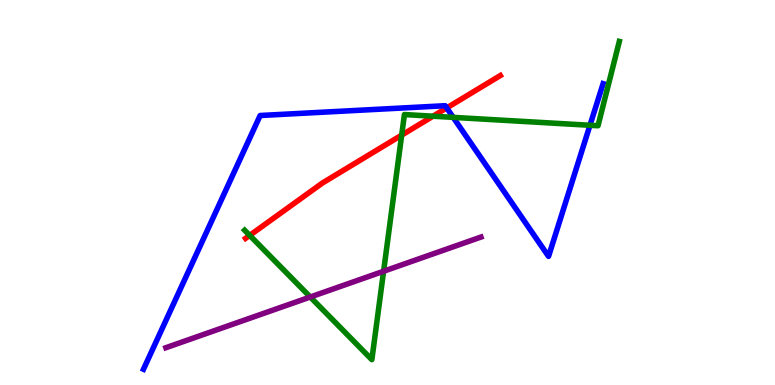[{'lines': ['blue', 'red'], 'intersections': [{'x': 5.76, 'y': 7.2}]}, {'lines': ['green', 'red'], 'intersections': [{'x': 3.22, 'y': 3.89}, {'x': 5.18, 'y': 6.49}, {'x': 5.59, 'y': 6.98}]}, {'lines': ['purple', 'red'], 'intersections': []}, {'lines': ['blue', 'green'], 'intersections': [{'x': 5.85, 'y': 6.95}, {'x': 7.61, 'y': 6.75}]}, {'lines': ['blue', 'purple'], 'intersections': []}, {'lines': ['green', 'purple'], 'intersections': [{'x': 4.0, 'y': 2.29}, {'x': 4.95, 'y': 2.95}]}]